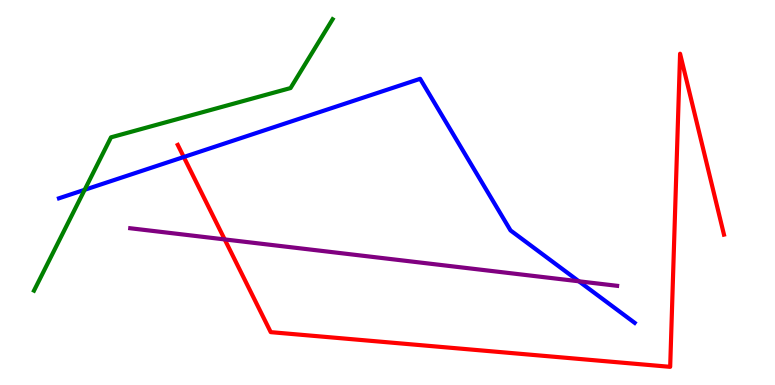[{'lines': ['blue', 'red'], 'intersections': [{'x': 2.37, 'y': 5.92}]}, {'lines': ['green', 'red'], 'intersections': []}, {'lines': ['purple', 'red'], 'intersections': [{'x': 2.9, 'y': 3.78}]}, {'lines': ['blue', 'green'], 'intersections': [{'x': 1.09, 'y': 5.07}]}, {'lines': ['blue', 'purple'], 'intersections': [{'x': 7.47, 'y': 2.69}]}, {'lines': ['green', 'purple'], 'intersections': []}]